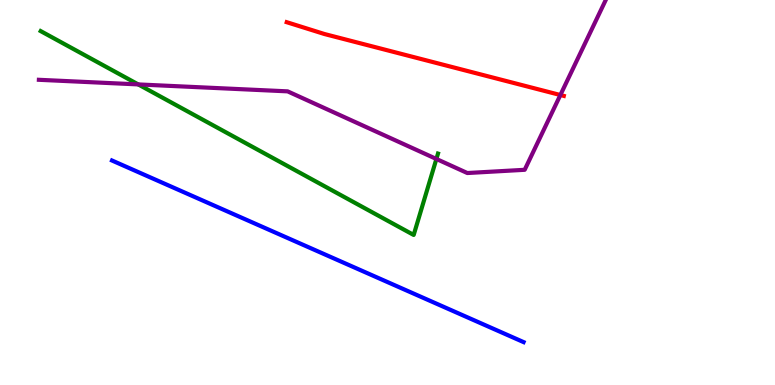[{'lines': ['blue', 'red'], 'intersections': []}, {'lines': ['green', 'red'], 'intersections': []}, {'lines': ['purple', 'red'], 'intersections': [{'x': 7.23, 'y': 7.53}]}, {'lines': ['blue', 'green'], 'intersections': []}, {'lines': ['blue', 'purple'], 'intersections': []}, {'lines': ['green', 'purple'], 'intersections': [{'x': 1.78, 'y': 7.81}, {'x': 5.63, 'y': 5.87}]}]